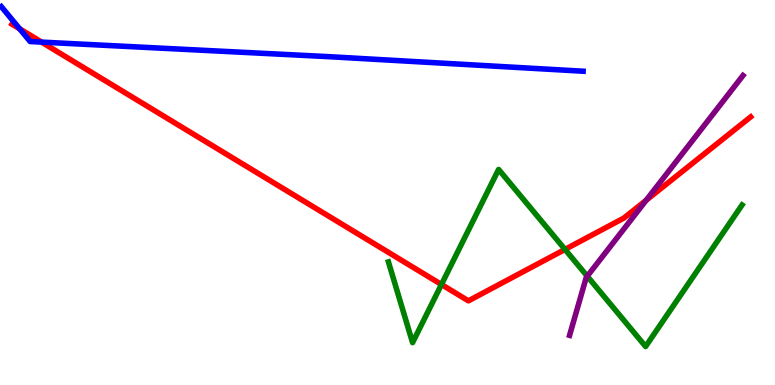[{'lines': ['blue', 'red'], 'intersections': [{'x': 0.254, 'y': 9.25}, {'x': 0.536, 'y': 8.91}]}, {'lines': ['green', 'red'], 'intersections': [{'x': 5.7, 'y': 2.61}, {'x': 7.29, 'y': 3.52}]}, {'lines': ['purple', 'red'], 'intersections': [{'x': 8.34, 'y': 4.8}]}, {'lines': ['blue', 'green'], 'intersections': []}, {'lines': ['blue', 'purple'], 'intersections': []}, {'lines': ['green', 'purple'], 'intersections': [{'x': 7.58, 'y': 2.83}]}]